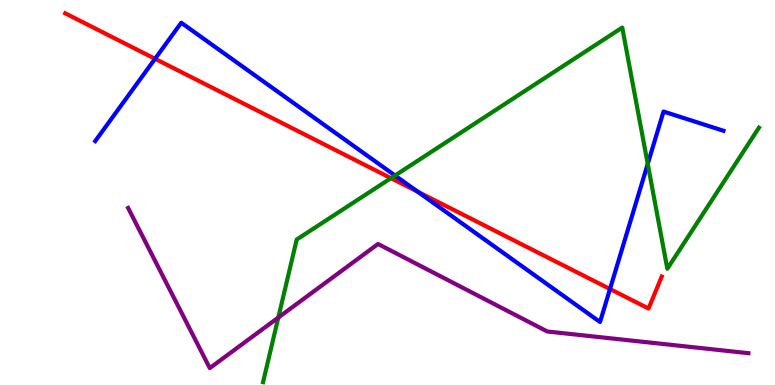[{'lines': ['blue', 'red'], 'intersections': [{'x': 2.0, 'y': 8.47}, {'x': 5.39, 'y': 5.02}, {'x': 7.87, 'y': 2.49}]}, {'lines': ['green', 'red'], 'intersections': [{'x': 5.04, 'y': 5.37}]}, {'lines': ['purple', 'red'], 'intersections': []}, {'lines': ['blue', 'green'], 'intersections': [{'x': 5.1, 'y': 5.44}, {'x': 8.36, 'y': 5.74}]}, {'lines': ['blue', 'purple'], 'intersections': []}, {'lines': ['green', 'purple'], 'intersections': [{'x': 3.59, 'y': 1.75}]}]